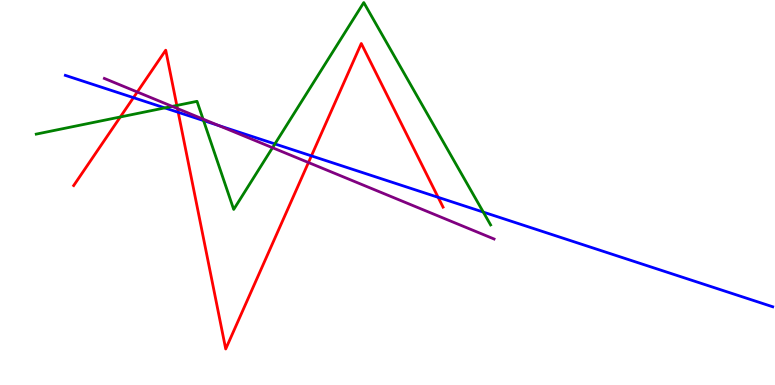[{'lines': ['blue', 'red'], 'intersections': [{'x': 1.72, 'y': 7.46}, {'x': 2.3, 'y': 7.08}, {'x': 4.02, 'y': 5.95}, {'x': 5.65, 'y': 4.87}]}, {'lines': ['green', 'red'], 'intersections': [{'x': 1.55, 'y': 6.96}, {'x': 2.28, 'y': 7.26}]}, {'lines': ['purple', 'red'], 'intersections': [{'x': 1.77, 'y': 7.61}, {'x': 2.29, 'y': 7.18}, {'x': 3.98, 'y': 5.78}]}, {'lines': ['blue', 'green'], 'intersections': [{'x': 2.13, 'y': 7.2}, {'x': 2.63, 'y': 6.87}, {'x': 3.55, 'y': 6.26}, {'x': 6.24, 'y': 4.49}]}, {'lines': ['blue', 'purple'], 'intersections': [{'x': 2.82, 'y': 6.74}]}, {'lines': ['green', 'purple'], 'intersections': [{'x': 2.22, 'y': 7.24}, {'x': 2.62, 'y': 6.91}, {'x': 3.52, 'y': 6.16}]}]